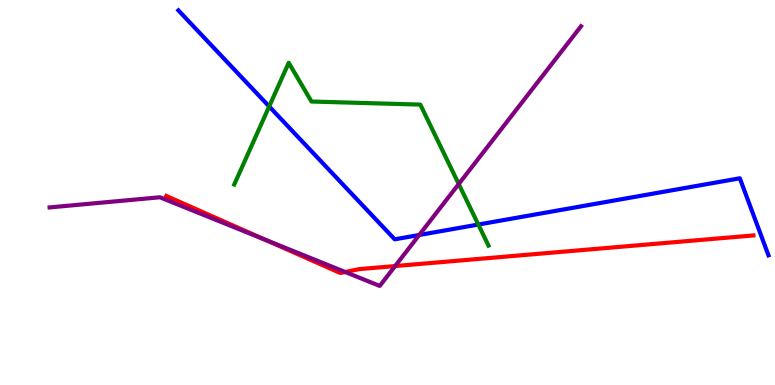[{'lines': ['blue', 'red'], 'intersections': []}, {'lines': ['green', 'red'], 'intersections': []}, {'lines': ['purple', 'red'], 'intersections': [{'x': 3.41, 'y': 3.78}, {'x': 4.45, 'y': 2.93}, {'x': 5.1, 'y': 3.09}]}, {'lines': ['blue', 'green'], 'intersections': [{'x': 3.47, 'y': 7.23}, {'x': 6.17, 'y': 4.17}]}, {'lines': ['blue', 'purple'], 'intersections': [{'x': 5.41, 'y': 3.9}]}, {'lines': ['green', 'purple'], 'intersections': [{'x': 5.92, 'y': 5.22}]}]